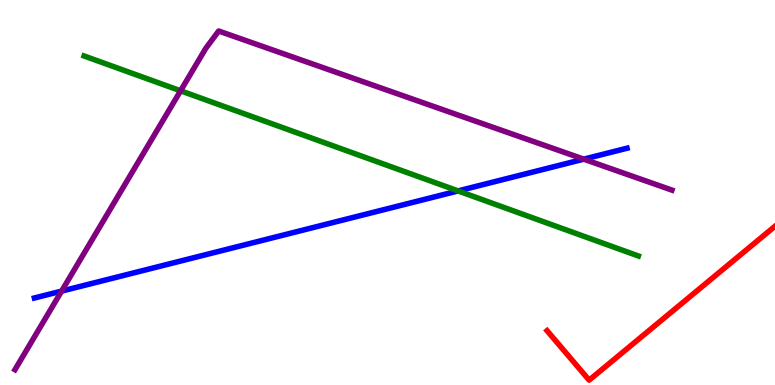[{'lines': ['blue', 'red'], 'intersections': []}, {'lines': ['green', 'red'], 'intersections': []}, {'lines': ['purple', 'red'], 'intersections': []}, {'lines': ['blue', 'green'], 'intersections': [{'x': 5.91, 'y': 5.04}]}, {'lines': ['blue', 'purple'], 'intersections': [{'x': 0.795, 'y': 2.44}, {'x': 7.53, 'y': 5.87}]}, {'lines': ['green', 'purple'], 'intersections': [{'x': 2.33, 'y': 7.64}]}]